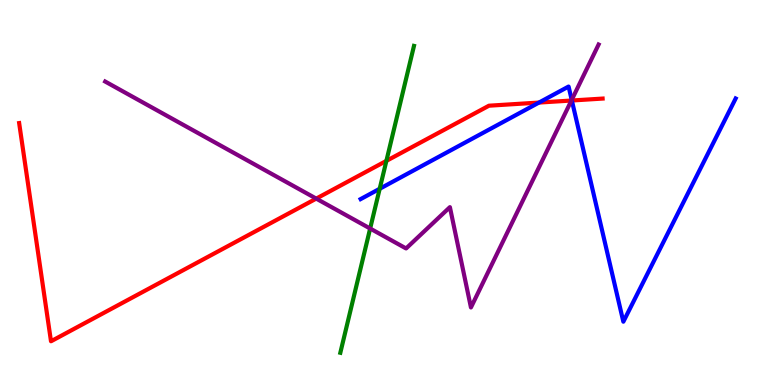[{'lines': ['blue', 'red'], 'intersections': [{'x': 6.95, 'y': 7.34}, {'x': 7.38, 'y': 7.39}]}, {'lines': ['green', 'red'], 'intersections': [{'x': 4.99, 'y': 5.82}]}, {'lines': ['purple', 'red'], 'intersections': [{'x': 4.08, 'y': 4.84}, {'x': 7.37, 'y': 7.39}]}, {'lines': ['blue', 'green'], 'intersections': [{'x': 4.9, 'y': 5.1}]}, {'lines': ['blue', 'purple'], 'intersections': [{'x': 7.38, 'y': 7.4}]}, {'lines': ['green', 'purple'], 'intersections': [{'x': 4.78, 'y': 4.06}]}]